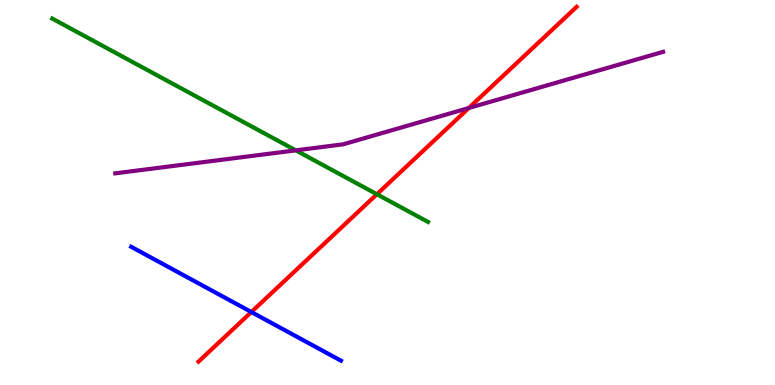[{'lines': ['blue', 'red'], 'intersections': [{'x': 3.24, 'y': 1.9}]}, {'lines': ['green', 'red'], 'intersections': [{'x': 4.86, 'y': 4.95}]}, {'lines': ['purple', 'red'], 'intersections': [{'x': 6.05, 'y': 7.2}]}, {'lines': ['blue', 'green'], 'intersections': []}, {'lines': ['blue', 'purple'], 'intersections': []}, {'lines': ['green', 'purple'], 'intersections': [{'x': 3.82, 'y': 6.09}]}]